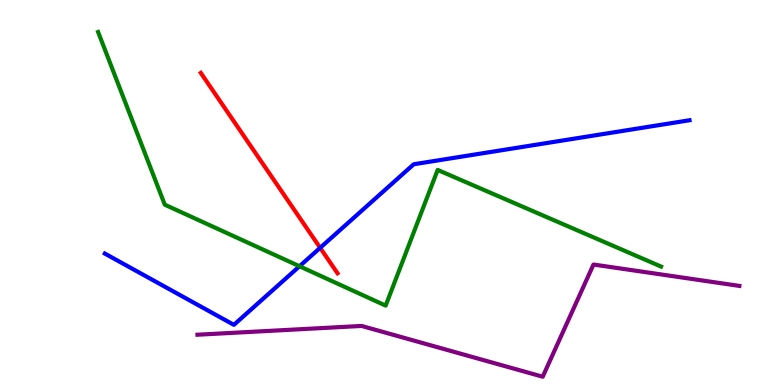[{'lines': ['blue', 'red'], 'intersections': [{'x': 4.13, 'y': 3.56}]}, {'lines': ['green', 'red'], 'intersections': []}, {'lines': ['purple', 'red'], 'intersections': []}, {'lines': ['blue', 'green'], 'intersections': [{'x': 3.86, 'y': 3.08}]}, {'lines': ['blue', 'purple'], 'intersections': []}, {'lines': ['green', 'purple'], 'intersections': []}]